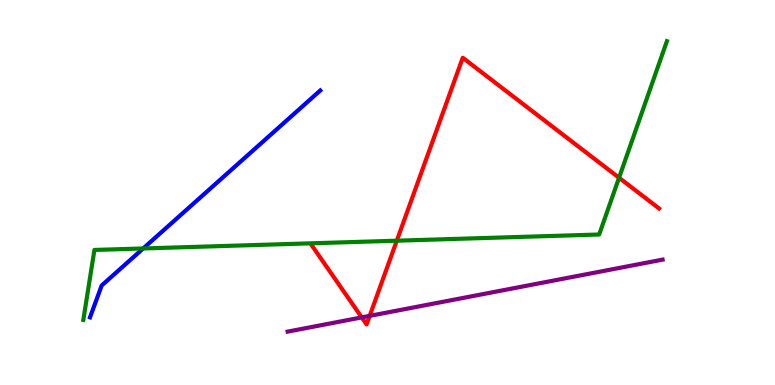[{'lines': ['blue', 'red'], 'intersections': []}, {'lines': ['green', 'red'], 'intersections': [{'x': 5.12, 'y': 3.75}, {'x': 7.99, 'y': 5.38}]}, {'lines': ['purple', 'red'], 'intersections': [{'x': 4.67, 'y': 1.76}, {'x': 4.77, 'y': 1.8}]}, {'lines': ['blue', 'green'], 'intersections': [{'x': 1.85, 'y': 3.55}]}, {'lines': ['blue', 'purple'], 'intersections': []}, {'lines': ['green', 'purple'], 'intersections': []}]